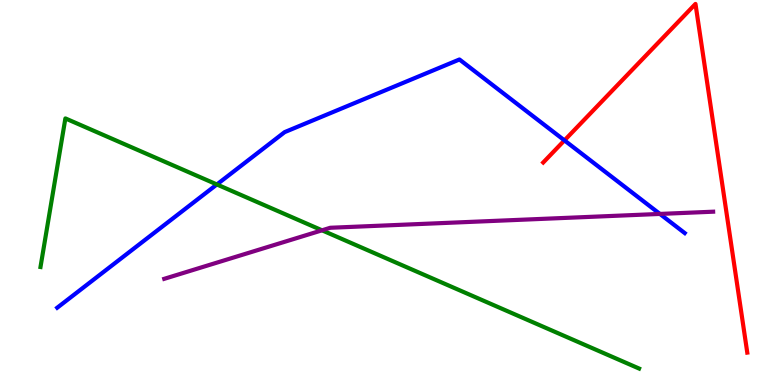[{'lines': ['blue', 'red'], 'intersections': [{'x': 7.28, 'y': 6.35}]}, {'lines': ['green', 'red'], 'intersections': []}, {'lines': ['purple', 'red'], 'intersections': []}, {'lines': ['blue', 'green'], 'intersections': [{'x': 2.8, 'y': 5.21}]}, {'lines': ['blue', 'purple'], 'intersections': [{'x': 8.51, 'y': 4.44}]}, {'lines': ['green', 'purple'], 'intersections': [{'x': 4.16, 'y': 4.02}]}]